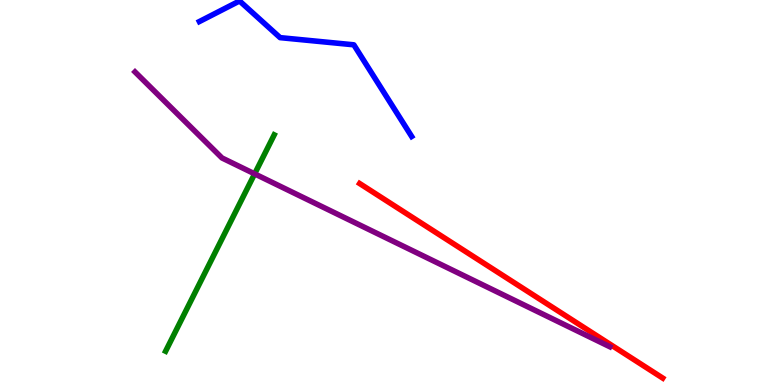[{'lines': ['blue', 'red'], 'intersections': []}, {'lines': ['green', 'red'], 'intersections': []}, {'lines': ['purple', 'red'], 'intersections': []}, {'lines': ['blue', 'green'], 'intersections': []}, {'lines': ['blue', 'purple'], 'intersections': []}, {'lines': ['green', 'purple'], 'intersections': [{'x': 3.29, 'y': 5.48}]}]